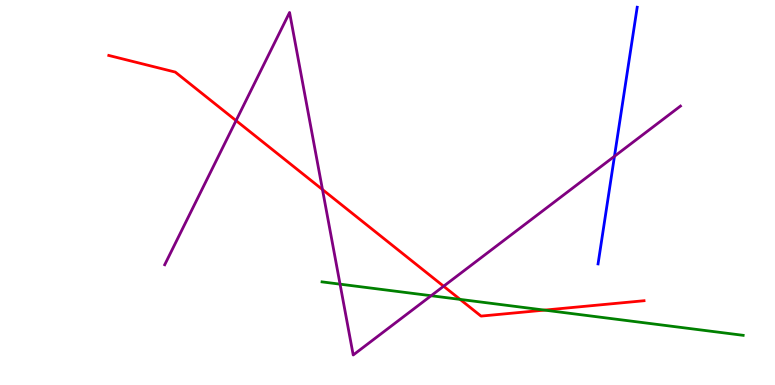[{'lines': ['blue', 'red'], 'intersections': []}, {'lines': ['green', 'red'], 'intersections': [{'x': 5.94, 'y': 2.22}, {'x': 7.03, 'y': 1.95}]}, {'lines': ['purple', 'red'], 'intersections': [{'x': 3.05, 'y': 6.87}, {'x': 4.16, 'y': 5.08}, {'x': 5.72, 'y': 2.57}]}, {'lines': ['blue', 'green'], 'intersections': []}, {'lines': ['blue', 'purple'], 'intersections': [{'x': 7.93, 'y': 5.94}]}, {'lines': ['green', 'purple'], 'intersections': [{'x': 4.39, 'y': 2.62}, {'x': 5.56, 'y': 2.32}]}]